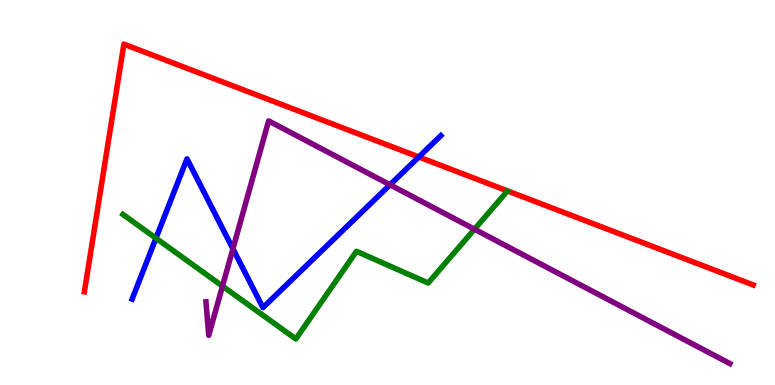[{'lines': ['blue', 'red'], 'intersections': [{'x': 5.4, 'y': 5.92}]}, {'lines': ['green', 'red'], 'intersections': []}, {'lines': ['purple', 'red'], 'intersections': []}, {'lines': ['blue', 'green'], 'intersections': [{'x': 2.01, 'y': 3.81}]}, {'lines': ['blue', 'purple'], 'intersections': [{'x': 3.01, 'y': 3.54}, {'x': 5.03, 'y': 5.2}]}, {'lines': ['green', 'purple'], 'intersections': [{'x': 2.87, 'y': 2.57}, {'x': 6.12, 'y': 4.05}]}]